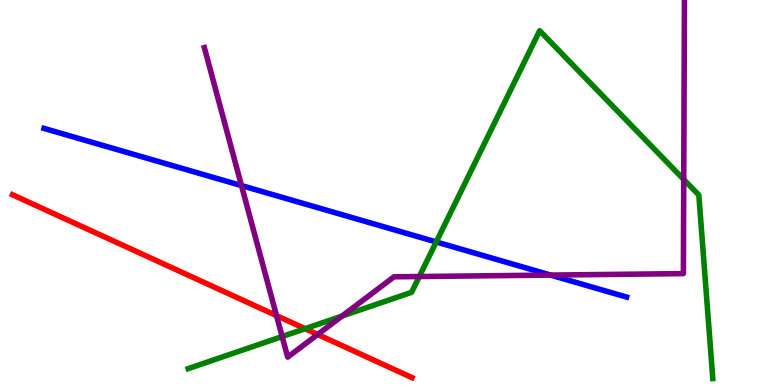[{'lines': ['blue', 'red'], 'intersections': []}, {'lines': ['green', 'red'], 'intersections': [{'x': 3.94, 'y': 1.46}]}, {'lines': ['purple', 'red'], 'intersections': [{'x': 3.57, 'y': 1.8}, {'x': 4.1, 'y': 1.31}]}, {'lines': ['blue', 'green'], 'intersections': [{'x': 5.63, 'y': 3.72}]}, {'lines': ['blue', 'purple'], 'intersections': [{'x': 3.12, 'y': 5.18}, {'x': 7.1, 'y': 2.86}]}, {'lines': ['green', 'purple'], 'intersections': [{'x': 3.64, 'y': 1.26}, {'x': 4.41, 'y': 1.79}, {'x': 5.41, 'y': 2.82}, {'x': 8.82, 'y': 5.34}]}]